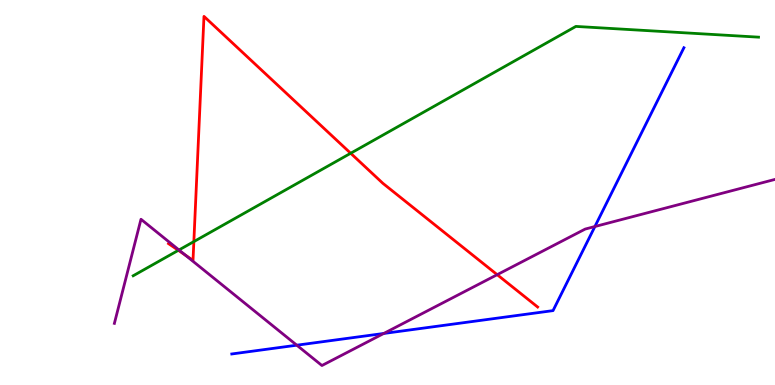[{'lines': ['blue', 'red'], 'intersections': []}, {'lines': ['green', 'red'], 'intersections': [{'x': 2.3, 'y': 3.5}, {'x': 2.5, 'y': 3.72}, {'x': 4.52, 'y': 6.02}]}, {'lines': ['purple', 'red'], 'intersections': [{'x': 2.39, 'y': 3.37}, {'x': 6.42, 'y': 2.87}]}, {'lines': ['blue', 'green'], 'intersections': []}, {'lines': ['blue', 'purple'], 'intersections': [{'x': 3.83, 'y': 1.03}, {'x': 4.95, 'y': 1.34}, {'x': 7.68, 'y': 4.12}]}, {'lines': ['green', 'purple'], 'intersections': [{'x': 2.31, 'y': 3.51}]}]